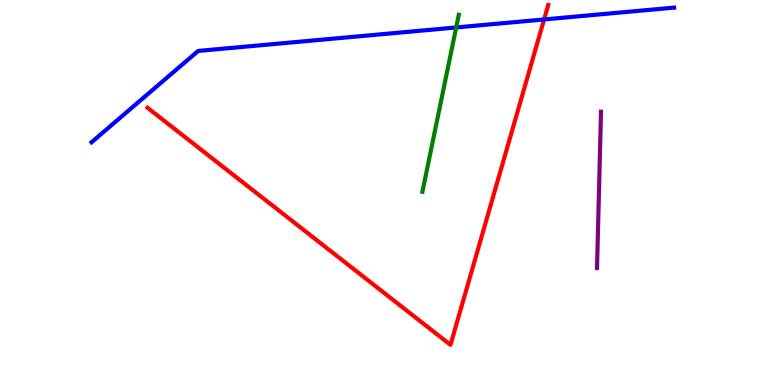[{'lines': ['blue', 'red'], 'intersections': [{'x': 7.02, 'y': 9.49}]}, {'lines': ['green', 'red'], 'intersections': []}, {'lines': ['purple', 'red'], 'intersections': []}, {'lines': ['blue', 'green'], 'intersections': [{'x': 5.89, 'y': 9.29}]}, {'lines': ['blue', 'purple'], 'intersections': []}, {'lines': ['green', 'purple'], 'intersections': []}]